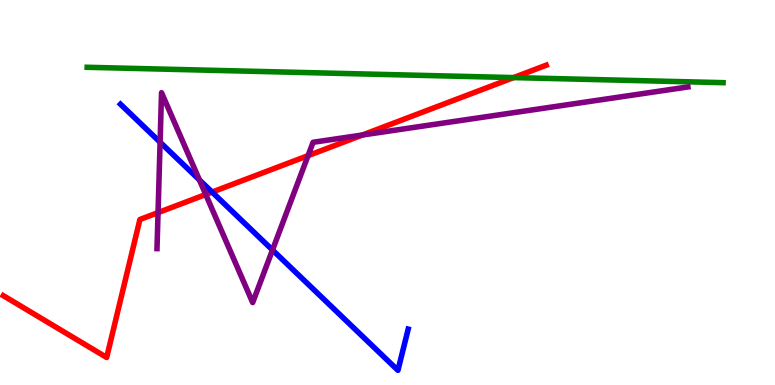[{'lines': ['blue', 'red'], 'intersections': [{'x': 2.74, 'y': 5.01}]}, {'lines': ['green', 'red'], 'intersections': [{'x': 6.63, 'y': 7.98}]}, {'lines': ['purple', 'red'], 'intersections': [{'x': 2.04, 'y': 4.48}, {'x': 2.65, 'y': 4.95}, {'x': 3.97, 'y': 5.96}, {'x': 4.68, 'y': 6.49}]}, {'lines': ['blue', 'green'], 'intersections': []}, {'lines': ['blue', 'purple'], 'intersections': [{'x': 2.07, 'y': 6.31}, {'x': 2.57, 'y': 5.33}, {'x': 3.52, 'y': 3.51}]}, {'lines': ['green', 'purple'], 'intersections': []}]